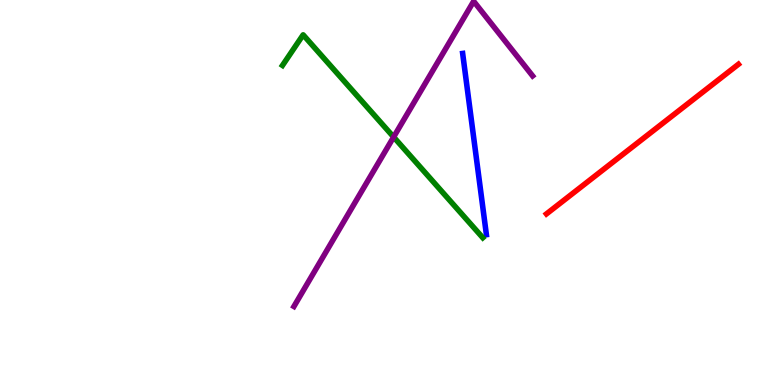[{'lines': ['blue', 'red'], 'intersections': []}, {'lines': ['green', 'red'], 'intersections': []}, {'lines': ['purple', 'red'], 'intersections': []}, {'lines': ['blue', 'green'], 'intersections': []}, {'lines': ['blue', 'purple'], 'intersections': []}, {'lines': ['green', 'purple'], 'intersections': [{'x': 5.08, 'y': 6.44}]}]